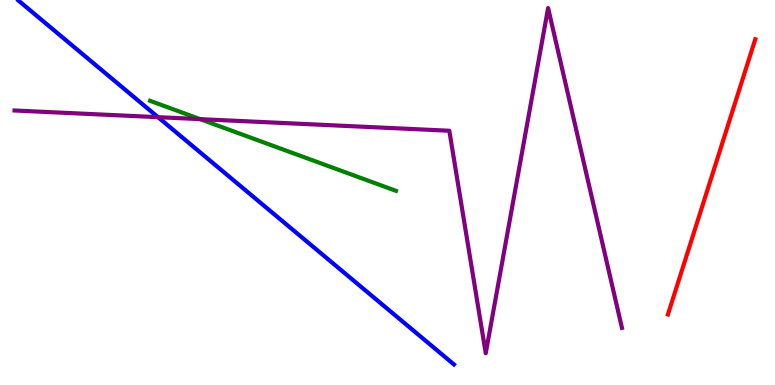[{'lines': ['blue', 'red'], 'intersections': []}, {'lines': ['green', 'red'], 'intersections': []}, {'lines': ['purple', 'red'], 'intersections': []}, {'lines': ['blue', 'green'], 'intersections': []}, {'lines': ['blue', 'purple'], 'intersections': [{'x': 2.04, 'y': 6.96}]}, {'lines': ['green', 'purple'], 'intersections': [{'x': 2.58, 'y': 6.91}]}]